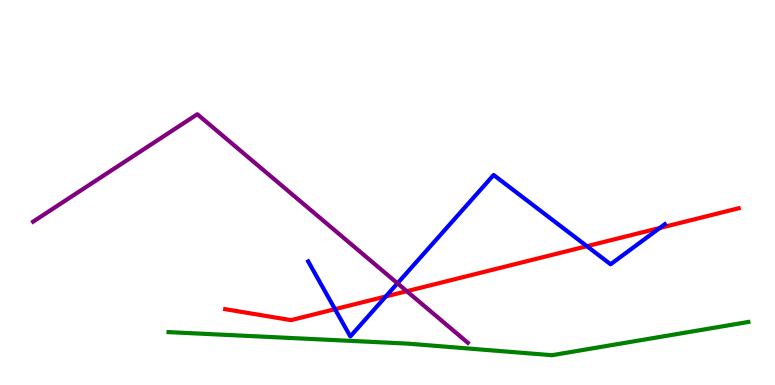[{'lines': ['blue', 'red'], 'intersections': [{'x': 4.32, 'y': 1.97}, {'x': 4.98, 'y': 2.3}, {'x': 7.57, 'y': 3.61}, {'x': 8.51, 'y': 4.08}]}, {'lines': ['green', 'red'], 'intersections': []}, {'lines': ['purple', 'red'], 'intersections': [{'x': 5.25, 'y': 2.44}]}, {'lines': ['blue', 'green'], 'intersections': []}, {'lines': ['blue', 'purple'], 'intersections': [{'x': 5.13, 'y': 2.64}]}, {'lines': ['green', 'purple'], 'intersections': []}]